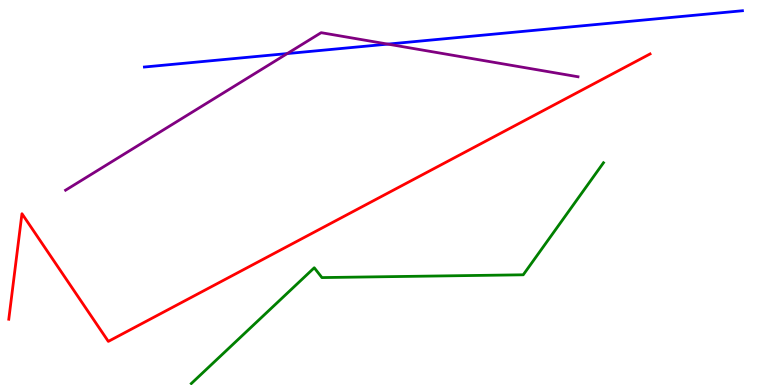[{'lines': ['blue', 'red'], 'intersections': []}, {'lines': ['green', 'red'], 'intersections': []}, {'lines': ['purple', 'red'], 'intersections': []}, {'lines': ['blue', 'green'], 'intersections': []}, {'lines': ['blue', 'purple'], 'intersections': [{'x': 3.71, 'y': 8.61}, {'x': 5.0, 'y': 8.85}]}, {'lines': ['green', 'purple'], 'intersections': []}]